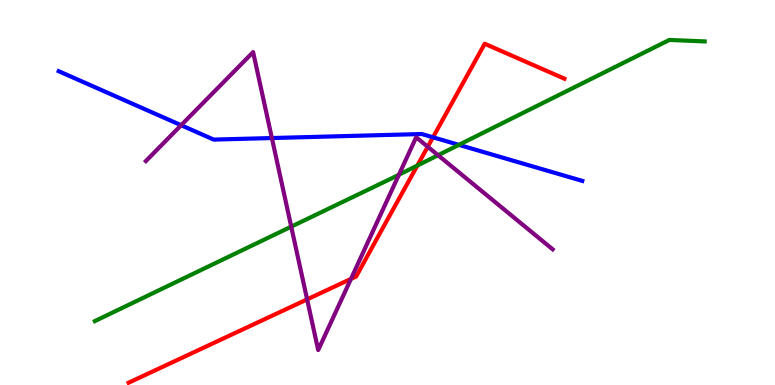[{'lines': ['blue', 'red'], 'intersections': [{'x': 5.59, 'y': 6.43}]}, {'lines': ['green', 'red'], 'intersections': [{'x': 5.39, 'y': 5.7}]}, {'lines': ['purple', 'red'], 'intersections': [{'x': 3.96, 'y': 2.22}, {'x': 4.53, 'y': 2.76}, {'x': 5.52, 'y': 6.19}]}, {'lines': ['blue', 'green'], 'intersections': [{'x': 5.92, 'y': 6.24}]}, {'lines': ['blue', 'purple'], 'intersections': [{'x': 2.34, 'y': 6.75}, {'x': 3.51, 'y': 6.41}]}, {'lines': ['green', 'purple'], 'intersections': [{'x': 3.76, 'y': 4.11}, {'x': 5.15, 'y': 5.46}, {'x': 5.65, 'y': 5.97}]}]